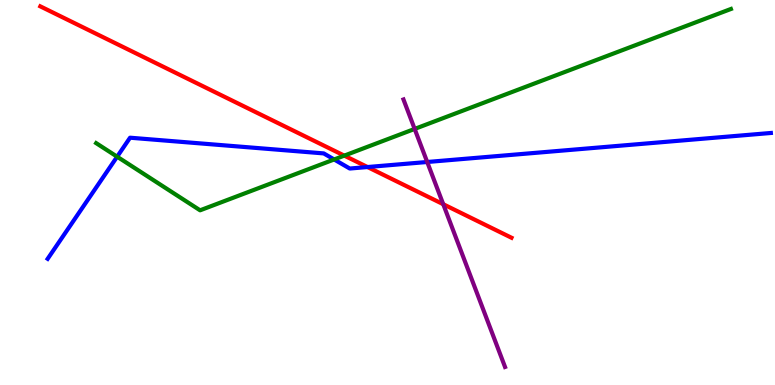[{'lines': ['blue', 'red'], 'intersections': [{'x': 4.74, 'y': 5.66}]}, {'lines': ['green', 'red'], 'intersections': [{'x': 4.44, 'y': 5.96}]}, {'lines': ['purple', 'red'], 'intersections': [{'x': 5.72, 'y': 4.7}]}, {'lines': ['blue', 'green'], 'intersections': [{'x': 1.51, 'y': 5.93}, {'x': 4.31, 'y': 5.86}]}, {'lines': ['blue', 'purple'], 'intersections': [{'x': 5.51, 'y': 5.79}]}, {'lines': ['green', 'purple'], 'intersections': [{'x': 5.35, 'y': 6.65}]}]